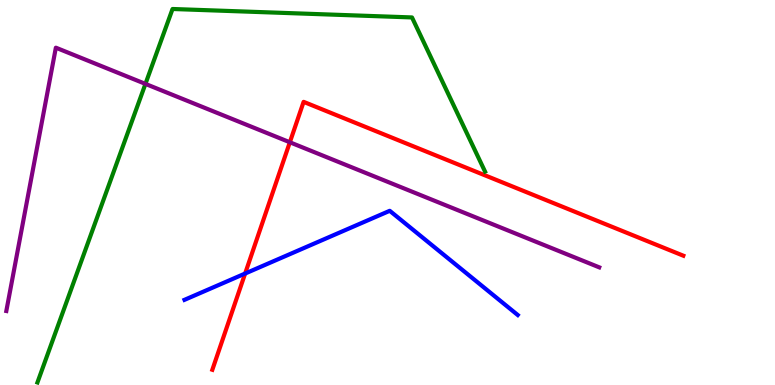[{'lines': ['blue', 'red'], 'intersections': [{'x': 3.16, 'y': 2.9}]}, {'lines': ['green', 'red'], 'intersections': []}, {'lines': ['purple', 'red'], 'intersections': [{'x': 3.74, 'y': 6.3}]}, {'lines': ['blue', 'green'], 'intersections': []}, {'lines': ['blue', 'purple'], 'intersections': []}, {'lines': ['green', 'purple'], 'intersections': [{'x': 1.88, 'y': 7.82}]}]